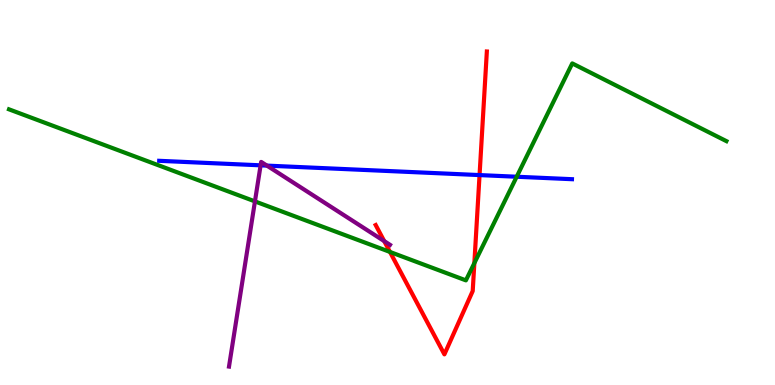[{'lines': ['blue', 'red'], 'intersections': [{'x': 6.19, 'y': 5.45}]}, {'lines': ['green', 'red'], 'intersections': [{'x': 5.03, 'y': 3.46}, {'x': 6.12, 'y': 3.17}]}, {'lines': ['purple', 'red'], 'intersections': [{'x': 4.96, 'y': 3.74}]}, {'lines': ['blue', 'green'], 'intersections': [{'x': 6.67, 'y': 5.41}]}, {'lines': ['blue', 'purple'], 'intersections': [{'x': 3.36, 'y': 5.71}, {'x': 3.44, 'y': 5.7}]}, {'lines': ['green', 'purple'], 'intersections': [{'x': 3.29, 'y': 4.77}]}]